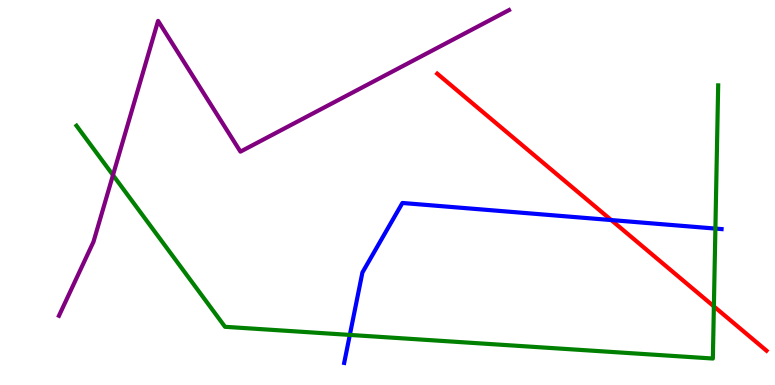[{'lines': ['blue', 'red'], 'intersections': [{'x': 7.89, 'y': 4.28}]}, {'lines': ['green', 'red'], 'intersections': [{'x': 9.21, 'y': 2.04}]}, {'lines': ['purple', 'red'], 'intersections': []}, {'lines': ['blue', 'green'], 'intersections': [{'x': 4.51, 'y': 1.3}, {'x': 9.23, 'y': 4.06}]}, {'lines': ['blue', 'purple'], 'intersections': []}, {'lines': ['green', 'purple'], 'intersections': [{'x': 1.46, 'y': 5.45}]}]